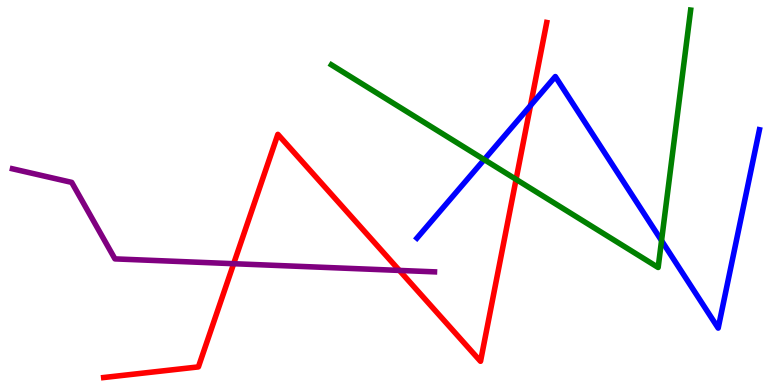[{'lines': ['blue', 'red'], 'intersections': [{'x': 6.85, 'y': 7.26}]}, {'lines': ['green', 'red'], 'intersections': [{'x': 6.66, 'y': 5.34}]}, {'lines': ['purple', 'red'], 'intersections': [{'x': 3.02, 'y': 3.15}, {'x': 5.15, 'y': 2.98}]}, {'lines': ['blue', 'green'], 'intersections': [{'x': 6.25, 'y': 5.85}, {'x': 8.54, 'y': 3.75}]}, {'lines': ['blue', 'purple'], 'intersections': []}, {'lines': ['green', 'purple'], 'intersections': []}]